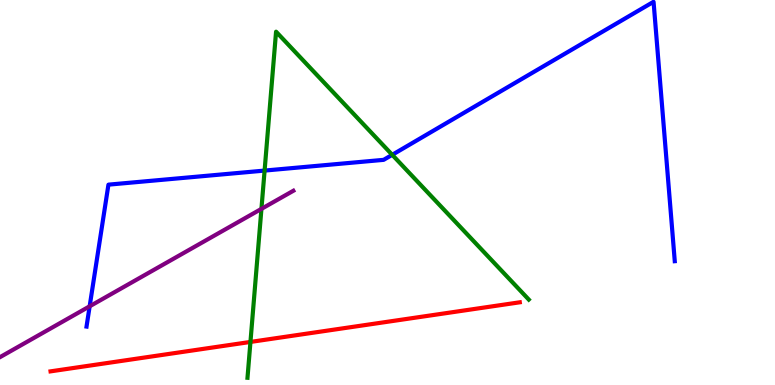[{'lines': ['blue', 'red'], 'intersections': []}, {'lines': ['green', 'red'], 'intersections': [{'x': 3.23, 'y': 1.12}]}, {'lines': ['purple', 'red'], 'intersections': []}, {'lines': ['blue', 'green'], 'intersections': [{'x': 3.41, 'y': 5.57}, {'x': 5.06, 'y': 5.98}]}, {'lines': ['blue', 'purple'], 'intersections': [{'x': 1.16, 'y': 2.04}]}, {'lines': ['green', 'purple'], 'intersections': [{'x': 3.37, 'y': 4.57}]}]